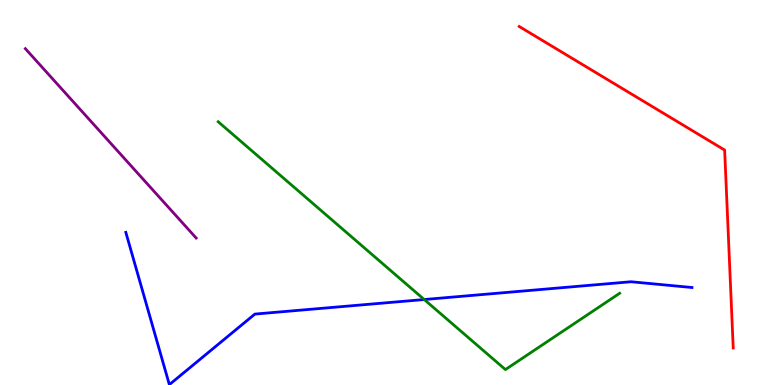[{'lines': ['blue', 'red'], 'intersections': []}, {'lines': ['green', 'red'], 'intersections': []}, {'lines': ['purple', 'red'], 'intersections': []}, {'lines': ['blue', 'green'], 'intersections': [{'x': 5.47, 'y': 2.22}]}, {'lines': ['blue', 'purple'], 'intersections': []}, {'lines': ['green', 'purple'], 'intersections': []}]